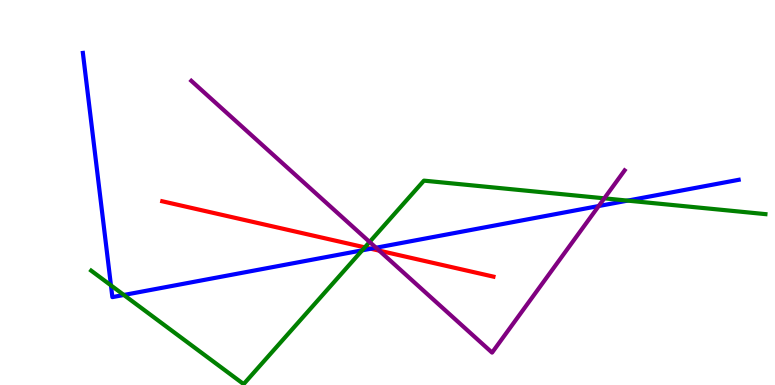[{'lines': ['blue', 'red'], 'intersections': [{'x': 4.78, 'y': 3.54}]}, {'lines': ['green', 'red'], 'intersections': [{'x': 4.71, 'y': 3.57}]}, {'lines': ['purple', 'red'], 'intersections': [{'x': 4.89, 'y': 3.49}]}, {'lines': ['blue', 'green'], 'intersections': [{'x': 1.43, 'y': 2.59}, {'x': 1.6, 'y': 2.34}, {'x': 4.67, 'y': 3.5}, {'x': 8.1, 'y': 4.79}]}, {'lines': ['blue', 'purple'], 'intersections': [{'x': 4.85, 'y': 3.57}, {'x': 7.73, 'y': 4.65}]}, {'lines': ['green', 'purple'], 'intersections': [{'x': 4.77, 'y': 3.72}, {'x': 7.8, 'y': 4.85}]}]